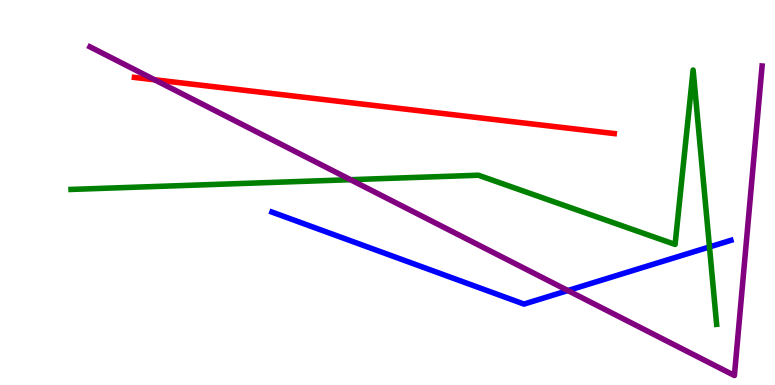[{'lines': ['blue', 'red'], 'intersections': []}, {'lines': ['green', 'red'], 'intersections': []}, {'lines': ['purple', 'red'], 'intersections': [{'x': 1.99, 'y': 7.93}]}, {'lines': ['blue', 'green'], 'intersections': [{'x': 9.15, 'y': 3.59}]}, {'lines': ['blue', 'purple'], 'intersections': [{'x': 7.33, 'y': 2.45}]}, {'lines': ['green', 'purple'], 'intersections': [{'x': 4.52, 'y': 5.33}]}]